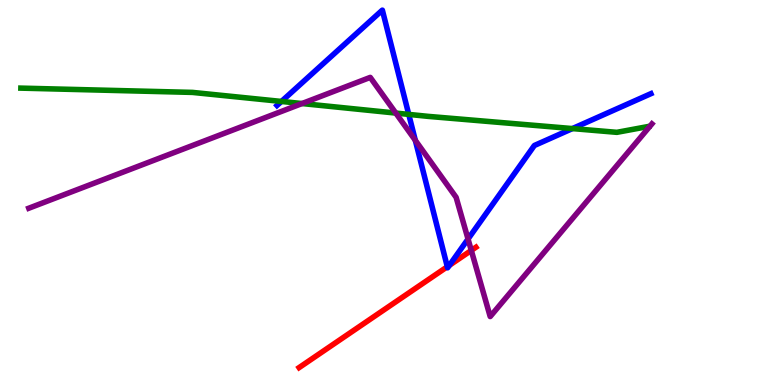[{'lines': ['blue', 'red'], 'intersections': [{'x': 5.77, 'y': 3.07}, {'x': 5.8, 'y': 3.11}]}, {'lines': ['green', 'red'], 'intersections': []}, {'lines': ['purple', 'red'], 'intersections': [{'x': 6.08, 'y': 3.5}]}, {'lines': ['blue', 'green'], 'intersections': [{'x': 3.63, 'y': 7.36}, {'x': 5.27, 'y': 7.03}, {'x': 7.39, 'y': 6.66}]}, {'lines': ['blue', 'purple'], 'intersections': [{'x': 5.36, 'y': 6.35}, {'x': 6.04, 'y': 3.79}]}, {'lines': ['green', 'purple'], 'intersections': [{'x': 3.9, 'y': 7.31}, {'x': 5.11, 'y': 7.06}]}]